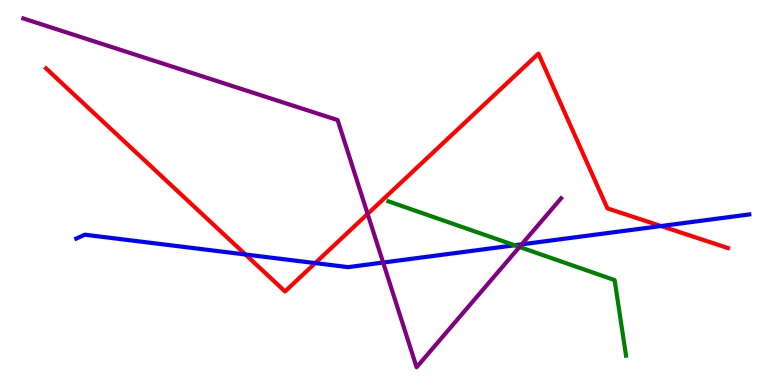[{'lines': ['blue', 'red'], 'intersections': [{'x': 3.17, 'y': 3.39}, {'x': 4.07, 'y': 3.17}, {'x': 8.53, 'y': 4.13}]}, {'lines': ['green', 'red'], 'intersections': []}, {'lines': ['purple', 'red'], 'intersections': [{'x': 4.74, 'y': 4.44}]}, {'lines': ['blue', 'green'], 'intersections': [{'x': 6.64, 'y': 3.63}]}, {'lines': ['blue', 'purple'], 'intersections': [{'x': 4.94, 'y': 3.18}, {'x': 6.73, 'y': 3.65}]}, {'lines': ['green', 'purple'], 'intersections': [{'x': 6.7, 'y': 3.59}]}]